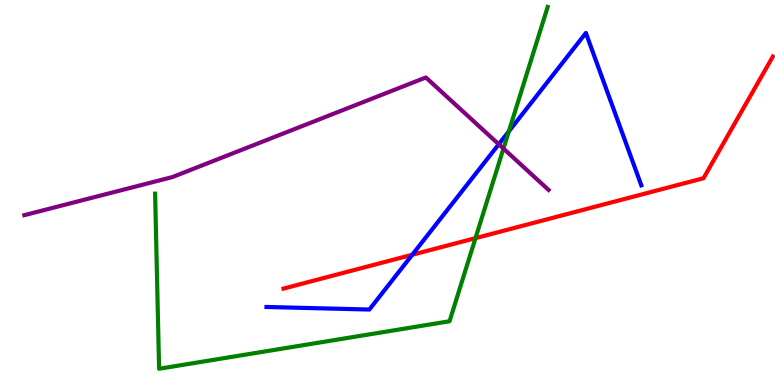[{'lines': ['blue', 'red'], 'intersections': [{'x': 5.32, 'y': 3.38}]}, {'lines': ['green', 'red'], 'intersections': [{'x': 6.14, 'y': 3.81}]}, {'lines': ['purple', 'red'], 'intersections': []}, {'lines': ['blue', 'green'], 'intersections': [{'x': 6.57, 'y': 6.59}]}, {'lines': ['blue', 'purple'], 'intersections': [{'x': 6.44, 'y': 6.25}]}, {'lines': ['green', 'purple'], 'intersections': [{'x': 6.5, 'y': 6.14}]}]